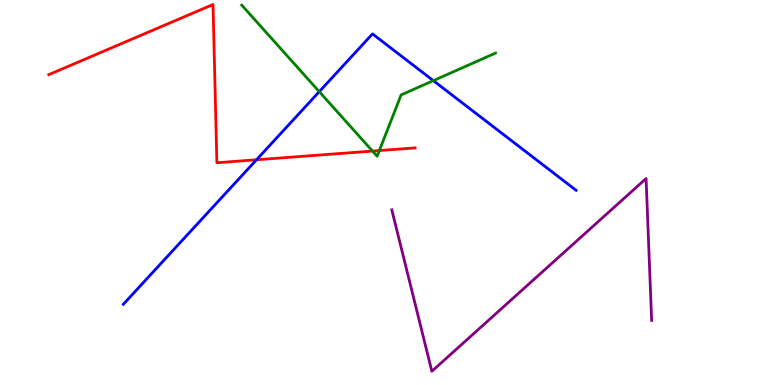[{'lines': ['blue', 'red'], 'intersections': [{'x': 3.31, 'y': 5.85}]}, {'lines': ['green', 'red'], 'intersections': [{'x': 4.81, 'y': 6.08}, {'x': 4.89, 'y': 6.09}]}, {'lines': ['purple', 'red'], 'intersections': []}, {'lines': ['blue', 'green'], 'intersections': [{'x': 4.12, 'y': 7.62}, {'x': 5.59, 'y': 7.91}]}, {'lines': ['blue', 'purple'], 'intersections': []}, {'lines': ['green', 'purple'], 'intersections': []}]